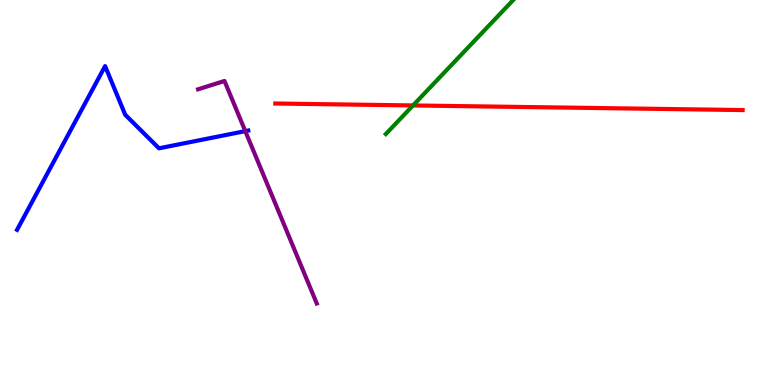[{'lines': ['blue', 'red'], 'intersections': []}, {'lines': ['green', 'red'], 'intersections': [{'x': 5.33, 'y': 7.26}]}, {'lines': ['purple', 'red'], 'intersections': []}, {'lines': ['blue', 'green'], 'intersections': []}, {'lines': ['blue', 'purple'], 'intersections': [{'x': 3.17, 'y': 6.59}]}, {'lines': ['green', 'purple'], 'intersections': []}]